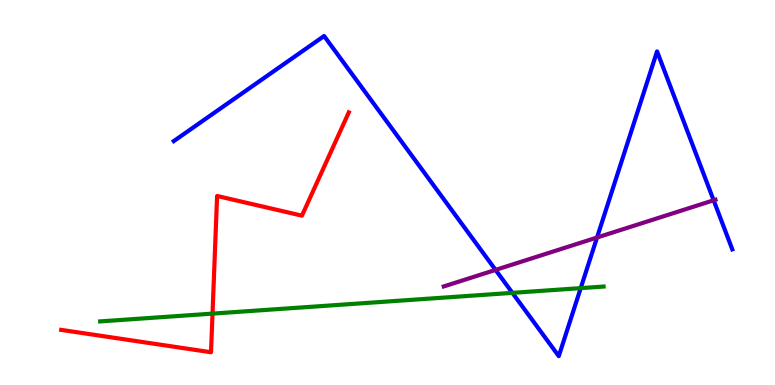[{'lines': ['blue', 'red'], 'intersections': []}, {'lines': ['green', 'red'], 'intersections': [{'x': 2.74, 'y': 1.85}]}, {'lines': ['purple', 'red'], 'intersections': []}, {'lines': ['blue', 'green'], 'intersections': [{'x': 6.61, 'y': 2.39}, {'x': 7.49, 'y': 2.52}]}, {'lines': ['blue', 'purple'], 'intersections': [{'x': 6.39, 'y': 2.99}, {'x': 7.7, 'y': 3.83}, {'x': 9.21, 'y': 4.8}]}, {'lines': ['green', 'purple'], 'intersections': []}]